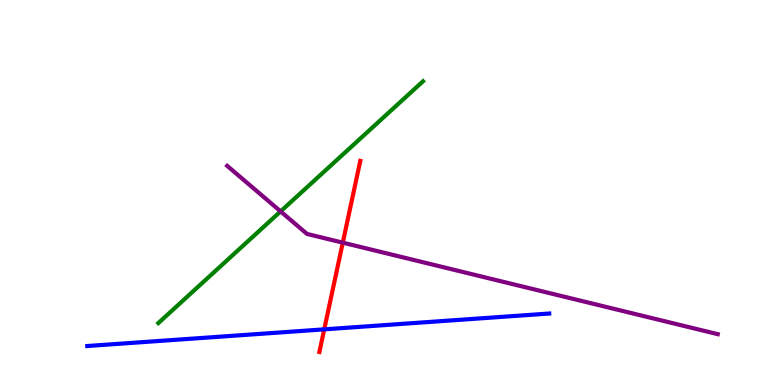[{'lines': ['blue', 'red'], 'intersections': [{'x': 4.18, 'y': 1.45}]}, {'lines': ['green', 'red'], 'intersections': []}, {'lines': ['purple', 'red'], 'intersections': [{'x': 4.42, 'y': 3.7}]}, {'lines': ['blue', 'green'], 'intersections': []}, {'lines': ['blue', 'purple'], 'intersections': []}, {'lines': ['green', 'purple'], 'intersections': [{'x': 3.62, 'y': 4.51}]}]